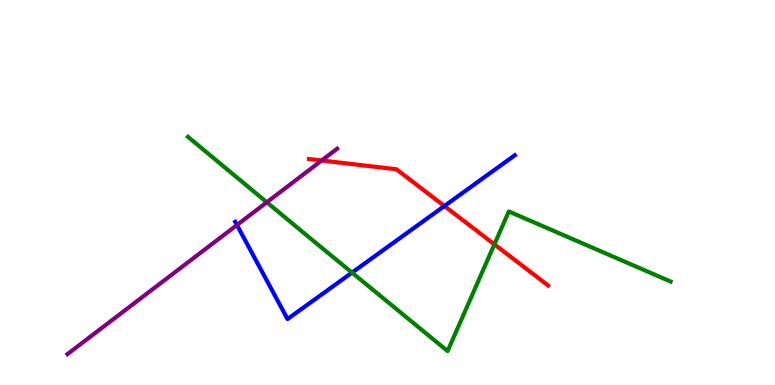[{'lines': ['blue', 'red'], 'intersections': [{'x': 5.73, 'y': 4.65}]}, {'lines': ['green', 'red'], 'intersections': [{'x': 6.38, 'y': 3.65}]}, {'lines': ['purple', 'red'], 'intersections': [{'x': 4.15, 'y': 5.83}]}, {'lines': ['blue', 'green'], 'intersections': [{'x': 4.54, 'y': 2.92}]}, {'lines': ['blue', 'purple'], 'intersections': [{'x': 3.06, 'y': 4.15}]}, {'lines': ['green', 'purple'], 'intersections': [{'x': 3.44, 'y': 4.75}]}]